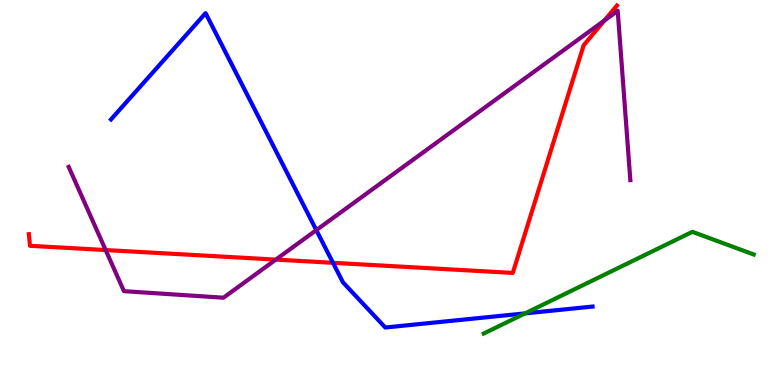[{'lines': ['blue', 'red'], 'intersections': [{'x': 4.3, 'y': 3.17}]}, {'lines': ['green', 'red'], 'intersections': []}, {'lines': ['purple', 'red'], 'intersections': [{'x': 1.36, 'y': 3.51}, {'x': 3.56, 'y': 3.26}, {'x': 7.8, 'y': 9.47}]}, {'lines': ['blue', 'green'], 'intersections': [{'x': 6.77, 'y': 1.86}]}, {'lines': ['blue', 'purple'], 'intersections': [{'x': 4.08, 'y': 4.02}]}, {'lines': ['green', 'purple'], 'intersections': []}]